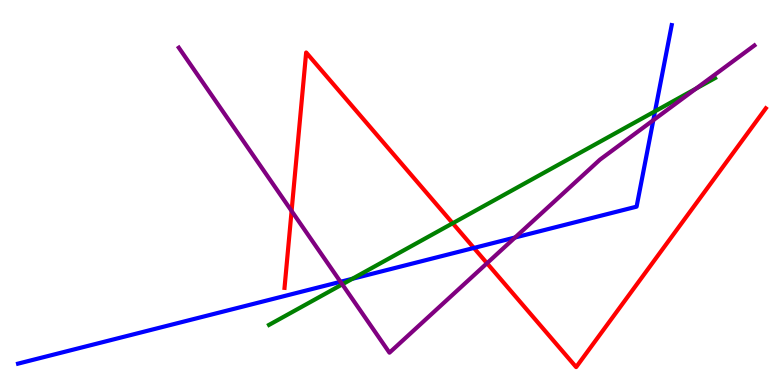[{'lines': ['blue', 'red'], 'intersections': [{'x': 6.11, 'y': 3.56}]}, {'lines': ['green', 'red'], 'intersections': [{'x': 5.84, 'y': 4.2}]}, {'lines': ['purple', 'red'], 'intersections': [{'x': 3.76, 'y': 4.52}, {'x': 6.28, 'y': 3.16}]}, {'lines': ['blue', 'green'], 'intersections': [{'x': 4.55, 'y': 2.76}, {'x': 8.45, 'y': 7.11}]}, {'lines': ['blue', 'purple'], 'intersections': [{'x': 4.39, 'y': 2.68}, {'x': 6.65, 'y': 3.83}, {'x': 8.43, 'y': 6.88}]}, {'lines': ['green', 'purple'], 'intersections': [{'x': 4.42, 'y': 2.61}, {'x': 8.98, 'y': 7.7}]}]